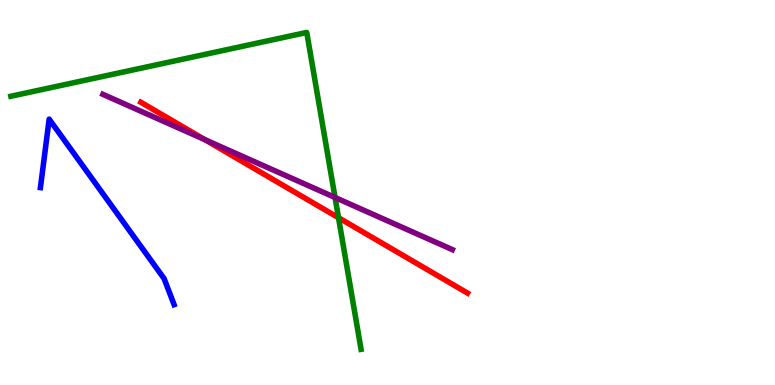[{'lines': ['blue', 'red'], 'intersections': []}, {'lines': ['green', 'red'], 'intersections': [{'x': 4.37, 'y': 4.34}]}, {'lines': ['purple', 'red'], 'intersections': [{'x': 2.64, 'y': 6.37}]}, {'lines': ['blue', 'green'], 'intersections': []}, {'lines': ['blue', 'purple'], 'intersections': []}, {'lines': ['green', 'purple'], 'intersections': [{'x': 4.32, 'y': 4.87}]}]